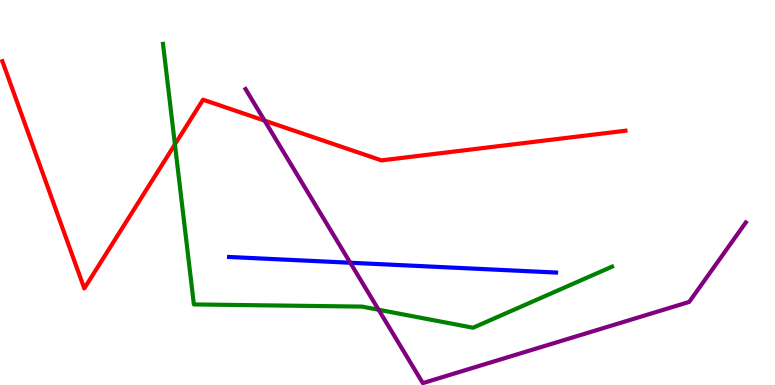[{'lines': ['blue', 'red'], 'intersections': []}, {'lines': ['green', 'red'], 'intersections': [{'x': 2.26, 'y': 6.25}]}, {'lines': ['purple', 'red'], 'intersections': [{'x': 3.41, 'y': 6.87}]}, {'lines': ['blue', 'green'], 'intersections': []}, {'lines': ['blue', 'purple'], 'intersections': [{'x': 4.52, 'y': 3.18}]}, {'lines': ['green', 'purple'], 'intersections': [{'x': 4.89, 'y': 1.95}]}]